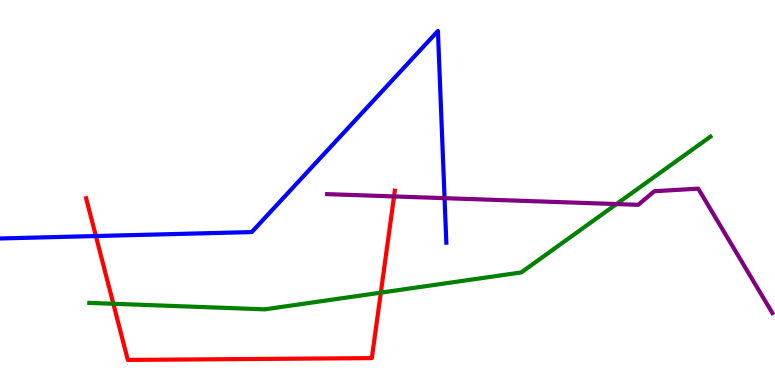[{'lines': ['blue', 'red'], 'intersections': [{'x': 1.24, 'y': 3.87}]}, {'lines': ['green', 'red'], 'intersections': [{'x': 1.46, 'y': 2.11}, {'x': 4.91, 'y': 2.4}]}, {'lines': ['purple', 'red'], 'intersections': [{'x': 5.08, 'y': 4.9}]}, {'lines': ['blue', 'green'], 'intersections': []}, {'lines': ['blue', 'purple'], 'intersections': [{'x': 5.74, 'y': 4.85}]}, {'lines': ['green', 'purple'], 'intersections': [{'x': 7.95, 'y': 4.7}]}]